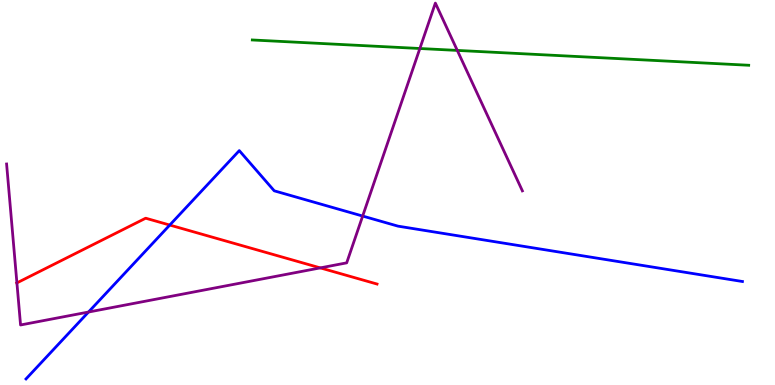[{'lines': ['blue', 'red'], 'intersections': [{'x': 2.19, 'y': 4.15}]}, {'lines': ['green', 'red'], 'intersections': []}, {'lines': ['purple', 'red'], 'intersections': [{'x': 0.218, 'y': 2.65}, {'x': 4.13, 'y': 3.04}]}, {'lines': ['blue', 'green'], 'intersections': []}, {'lines': ['blue', 'purple'], 'intersections': [{'x': 1.14, 'y': 1.9}, {'x': 4.68, 'y': 4.39}]}, {'lines': ['green', 'purple'], 'intersections': [{'x': 5.42, 'y': 8.74}, {'x': 5.9, 'y': 8.69}]}]